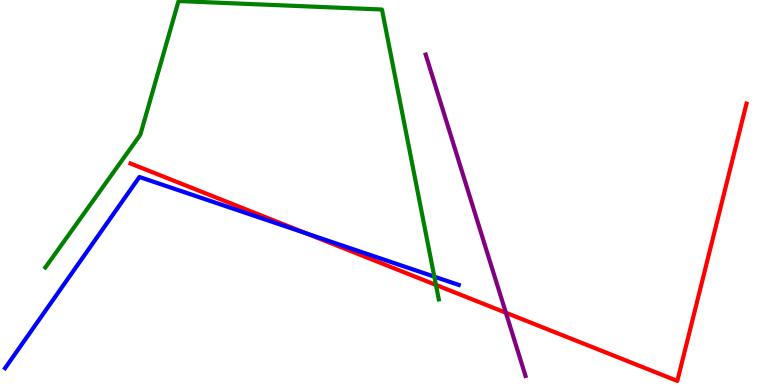[{'lines': ['blue', 'red'], 'intersections': [{'x': 3.95, 'y': 3.94}]}, {'lines': ['green', 'red'], 'intersections': [{'x': 5.63, 'y': 2.6}]}, {'lines': ['purple', 'red'], 'intersections': [{'x': 6.53, 'y': 1.88}]}, {'lines': ['blue', 'green'], 'intersections': [{'x': 5.6, 'y': 2.81}]}, {'lines': ['blue', 'purple'], 'intersections': []}, {'lines': ['green', 'purple'], 'intersections': []}]